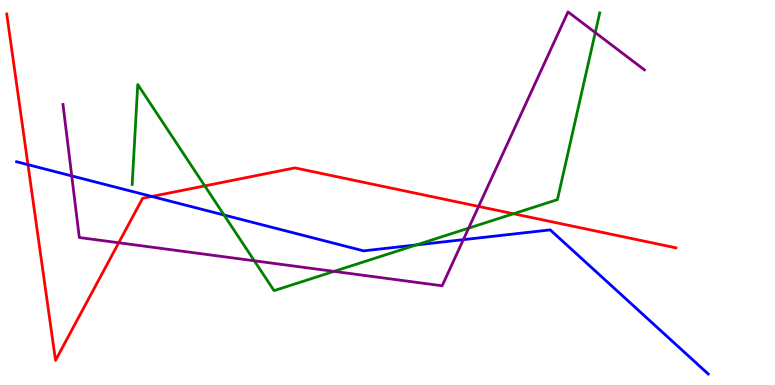[{'lines': ['blue', 'red'], 'intersections': [{'x': 0.361, 'y': 5.72}, {'x': 1.96, 'y': 4.9}]}, {'lines': ['green', 'red'], 'intersections': [{'x': 2.64, 'y': 5.17}, {'x': 6.63, 'y': 4.45}]}, {'lines': ['purple', 'red'], 'intersections': [{'x': 1.53, 'y': 3.69}, {'x': 6.18, 'y': 4.64}]}, {'lines': ['blue', 'green'], 'intersections': [{'x': 2.89, 'y': 4.42}, {'x': 5.37, 'y': 3.64}]}, {'lines': ['blue', 'purple'], 'intersections': [{'x': 0.926, 'y': 5.43}, {'x': 5.98, 'y': 3.78}]}, {'lines': ['green', 'purple'], 'intersections': [{'x': 3.28, 'y': 3.23}, {'x': 4.31, 'y': 2.95}, {'x': 6.05, 'y': 4.07}, {'x': 7.68, 'y': 9.15}]}]